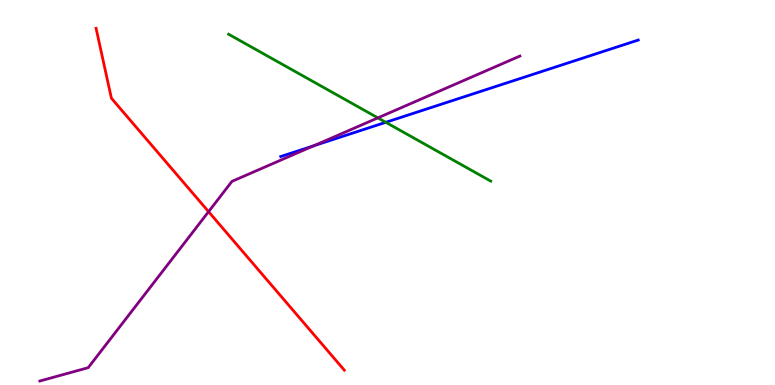[{'lines': ['blue', 'red'], 'intersections': []}, {'lines': ['green', 'red'], 'intersections': []}, {'lines': ['purple', 'red'], 'intersections': [{'x': 2.69, 'y': 4.5}]}, {'lines': ['blue', 'green'], 'intersections': [{'x': 4.98, 'y': 6.82}]}, {'lines': ['blue', 'purple'], 'intersections': [{'x': 4.05, 'y': 6.21}]}, {'lines': ['green', 'purple'], 'intersections': [{'x': 4.88, 'y': 6.94}]}]